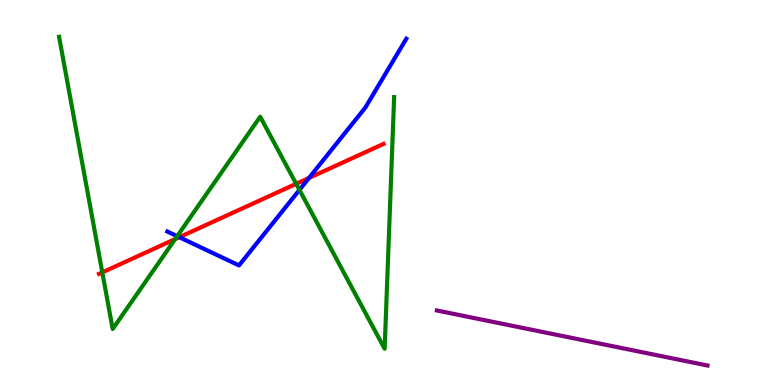[{'lines': ['blue', 'red'], 'intersections': [{'x': 2.31, 'y': 3.84}, {'x': 3.99, 'y': 5.38}]}, {'lines': ['green', 'red'], 'intersections': [{'x': 1.32, 'y': 2.93}, {'x': 2.26, 'y': 3.79}, {'x': 3.82, 'y': 5.23}]}, {'lines': ['purple', 'red'], 'intersections': []}, {'lines': ['blue', 'green'], 'intersections': [{'x': 2.29, 'y': 3.87}, {'x': 3.86, 'y': 5.07}]}, {'lines': ['blue', 'purple'], 'intersections': []}, {'lines': ['green', 'purple'], 'intersections': []}]